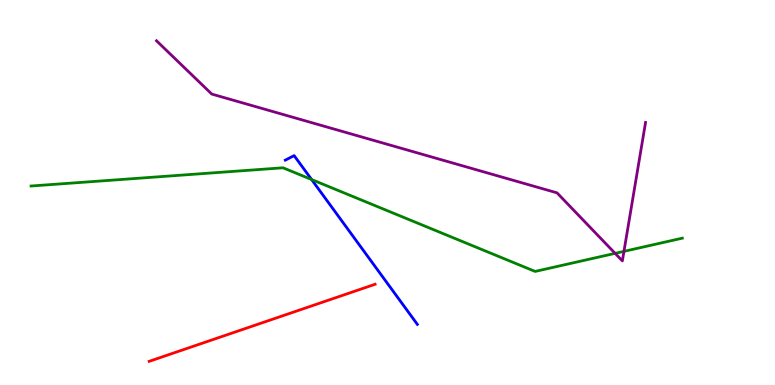[{'lines': ['blue', 'red'], 'intersections': []}, {'lines': ['green', 'red'], 'intersections': []}, {'lines': ['purple', 'red'], 'intersections': []}, {'lines': ['blue', 'green'], 'intersections': [{'x': 4.02, 'y': 5.34}]}, {'lines': ['blue', 'purple'], 'intersections': []}, {'lines': ['green', 'purple'], 'intersections': [{'x': 7.94, 'y': 3.42}, {'x': 8.05, 'y': 3.47}]}]